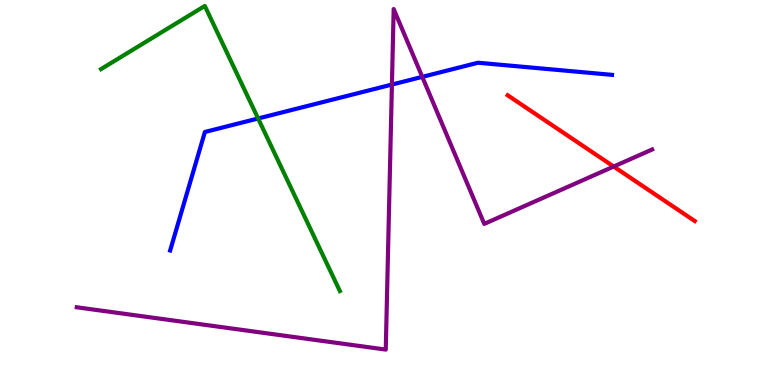[{'lines': ['blue', 'red'], 'intersections': []}, {'lines': ['green', 'red'], 'intersections': []}, {'lines': ['purple', 'red'], 'intersections': [{'x': 7.92, 'y': 5.67}]}, {'lines': ['blue', 'green'], 'intersections': [{'x': 3.33, 'y': 6.92}]}, {'lines': ['blue', 'purple'], 'intersections': [{'x': 5.06, 'y': 7.8}, {'x': 5.45, 'y': 8.0}]}, {'lines': ['green', 'purple'], 'intersections': []}]